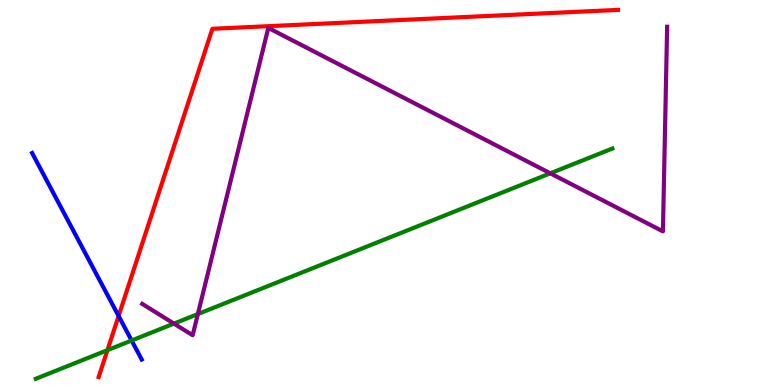[{'lines': ['blue', 'red'], 'intersections': [{'x': 1.53, 'y': 1.79}]}, {'lines': ['green', 'red'], 'intersections': [{'x': 1.39, 'y': 0.905}]}, {'lines': ['purple', 'red'], 'intersections': []}, {'lines': ['blue', 'green'], 'intersections': [{'x': 1.7, 'y': 1.16}]}, {'lines': ['blue', 'purple'], 'intersections': []}, {'lines': ['green', 'purple'], 'intersections': [{'x': 2.24, 'y': 1.59}, {'x': 2.55, 'y': 1.84}, {'x': 7.1, 'y': 5.5}]}]